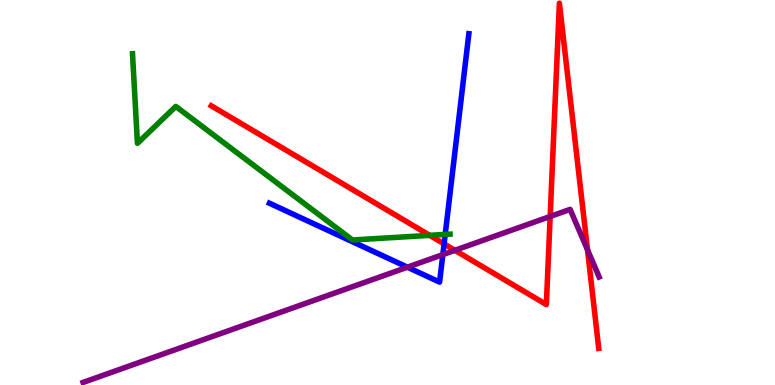[{'lines': ['blue', 'red'], 'intersections': [{'x': 5.73, 'y': 3.67}]}, {'lines': ['green', 'red'], 'intersections': [{'x': 5.54, 'y': 3.89}]}, {'lines': ['purple', 'red'], 'intersections': [{'x': 5.87, 'y': 3.5}, {'x': 7.1, 'y': 4.38}, {'x': 7.58, 'y': 3.51}]}, {'lines': ['blue', 'green'], 'intersections': [{'x': 5.74, 'y': 3.91}]}, {'lines': ['blue', 'purple'], 'intersections': [{'x': 5.26, 'y': 3.06}, {'x': 5.71, 'y': 3.39}]}, {'lines': ['green', 'purple'], 'intersections': []}]